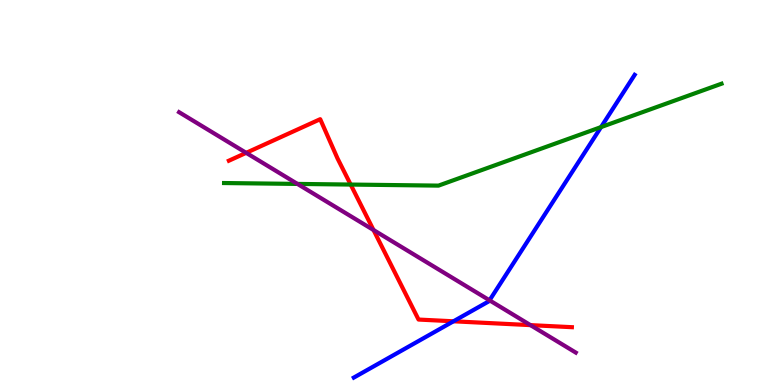[{'lines': ['blue', 'red'], 'intersections': [{'x': 5.85, 'y': 1.65}]}, {'lines': ['green', 'red'], 'intersections': [{'x': 4.52, 'y': 5.21}]}, {'lines': ['purple', 'red'], 'intersections': [{'x': 3.18, 'y': 6.03}, {'x': 4.82, 'y': 4.03}, {'x': 6.84, 'y': 1.56}]}, {'lines': ['blue', 'green'], 'intersections': [{'x': 7.76, 'y': 6.7}]}, {'lines': ['blue', 'purple'], 'intersections': [{'x': 6.32, 'y': 2.2}]}, {'lines': ['green', 'purple'], 'intersections': [{'x': 3.84, 'y': 5.22}]}]